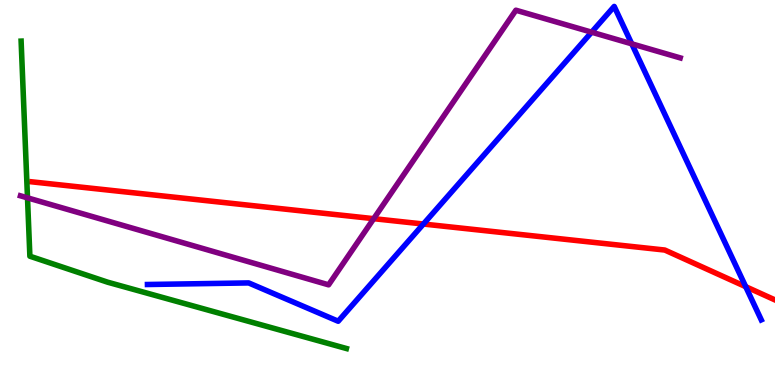[{'lines': ['blue', 'red'], 'intersections': [{'x': 5.46, 'y': 4.18}, {'x': 9.62, 'y': 2.55}]}, {'lines': ['green', 'red'], 'intersections': []}, {'lines': ['purple', 'red'], 'intersections': [{'x': 4.82, 'y': 4.32}]}, {'lines': ['blue', 'green'], 'intersections': []}, {'lines': ['blue', 'purple'], 'intersections': [{'x': 7.63, 'y': 9.16}, {'x': 8.15, 'y': 8.86}]}, {'lines': ['green', 'purple'], 'intersections': [{'x': 0.355, 'y': 4.86}]}]